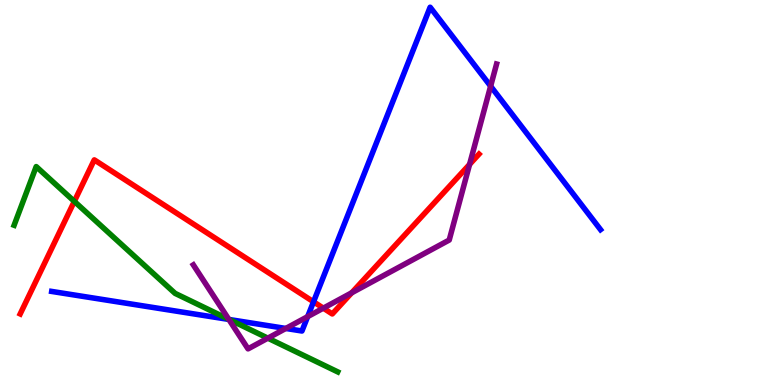[{'lines': ['blue', 'red'], 'intersections': [{'x': 4.05, 'y': 2.16}]}, {'lines': ['green', 'red'], 'intersections': [{'x': 0.959, 'y': 4.77}]}, {'lines': ['purple', 'red'], 'intersections': [{'x': 4.17, 'y': 2.0}, {'x': 4.54, 'y': 2.39}, {'x': 6.06, 'y': 5.73}]}, {'lines': ['blue', 'green'], 'intersections': [{'x': 2.96, 'y': 1.7}]}, {'lines': ['blue', 'purple'], 'intersections': [{'x': 2.95, 'y': 1.7}, {'x': 3.69, 'y': 1.47}, {'x': 3.97, 'y': 1.78}, {'x': 6.33, 'y': 7.76}]}, {'lines': ['green', 'purple'], 'intersections': [{'x': 2.95, 'y': 1.71}, {'x': 3.46, 'y': 1.22}]}]